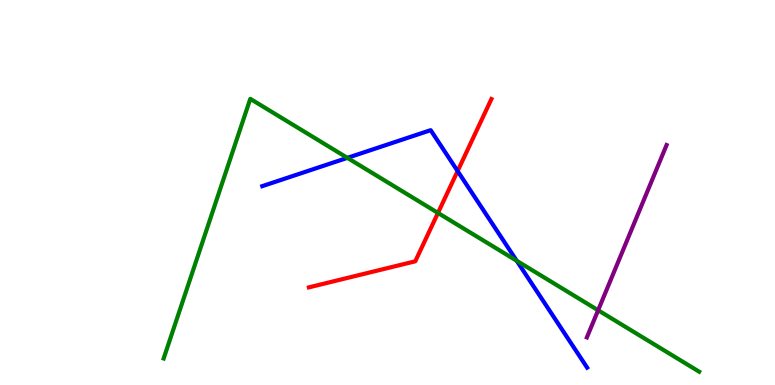[{'lines': ['blue', 'red'], 'intersections': [{'x': 5.9, 'y': 5.56}]}, {'lines': ['green', 'red'], 'intersections': [{'x': 5.65, 'y': 4.47}]}, {'lines': ['purple', 'red'], 'intersections': []}, {'lines': ['blue', 'green'], 'intersections': [{'x': 4.48, 'y': 5.9}, {'x': 6.67, 'y': 3.23}]}, {'lines': ['blue', 'purple'], 'intersections': []}, {'lines': ['green', 'purple'], 'intersections': [{'x': 7.72, 'y': 1.94}]}]